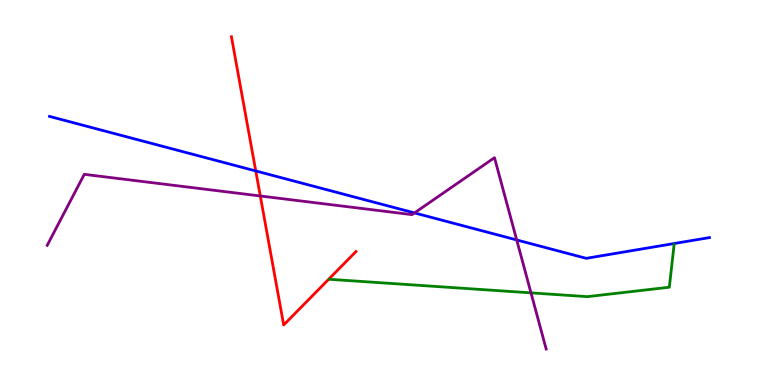[{'lines': ['blue', 'red'], 'intersections': [{'x': 3.3, 'y': 5.56}]}, {'lines': ['green', 'red'], 'intersections': []}, {'lines': ['purple', 'red'], 'intersections': [{'x': 3.36, 'y': 4.91}]}, {'lines': ['blue', 'green'], 'intersections': []}, {'lines': ['blue', 'purple'], 'intersections': [{'x': 5.35, 'y': 4.47}, {'x': 6.67, 'y': 3.77}]}, {'lines': ['green', 'purple'], 'intersections': [{'x': 6.85, 'y': 2.39}]}]